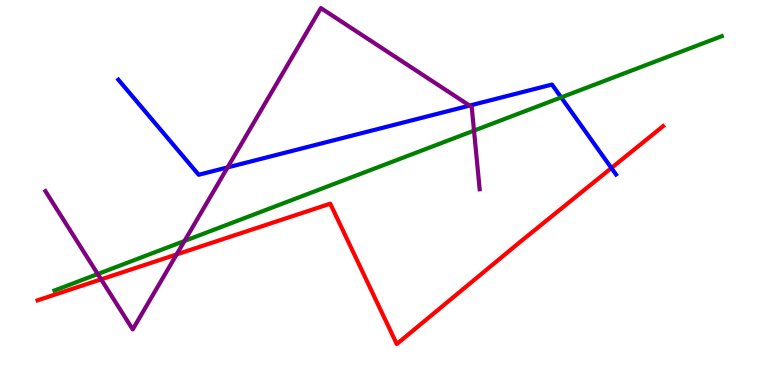[{'lines': ['blue', 'red'], 'intersections': [{'x': 7.89, 'y': 5.64}]}, {'lines': ['green', 'red'], 'intersections': []}, {'lines': ['purple', 'red'], 'intersections': [{'x': 1.3, 'y': 2.74}, {'x': 2.28, 'y': 3.39}]}, {'lines': ['blue', 'green'], 'intersections': [{'x': 7.24, 'y': 7.47}]}, {'lines': ['blue', 'purple'], 'intersections': [{'x': 2.94, 'y': 5.65}, {'x': 6.06, 'y': 7.26}]}, {'lines': ['green', 'purple'], 'intersections': [{'x': 1.26, 'y': 2.88}, {'x': 2.38, 'y': 3.74}, {'x': 6.12, 'y': 6.61}]}]